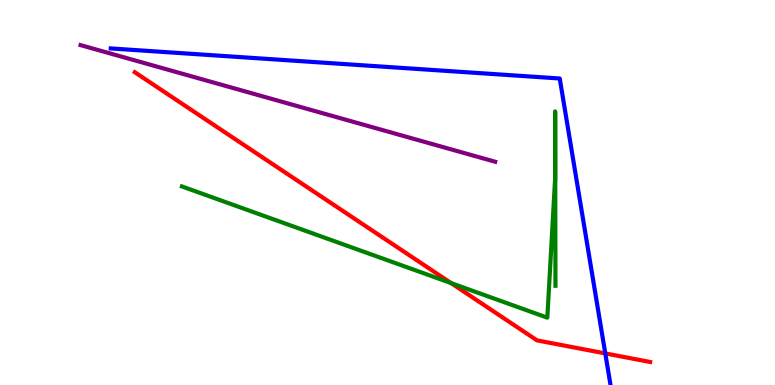[{'lines': ['blue', 'red'], 'intersections': [{'x': 7.81, 'y': 0.82}]}, {'lines': ['green', 'red'], 'intersections': [{'x': 5.82, 'y': 2.65}]}, {'lines': ['purple', 'red'], 'intersections': []}, {'lines': ['blue', 'green'], 'intersections': []}, {'lines': ['blue', 'purple'], 'intersections': []}, {'lines': ['green', 'purple'], 'intersections': []}]